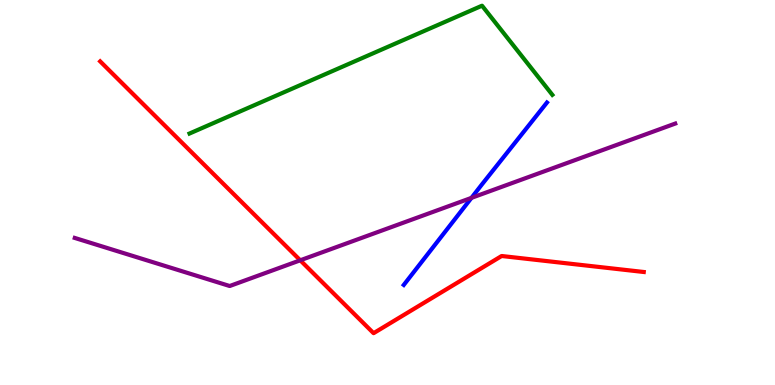[{'lines': ['blue', 'red'], 'intersections': []}, {'lines': ['green', 'red'], 'intersections': []}, {'lines': ['purple', 'red'], 'intersections': [{'x': 3.87, 'y': 3.24}]}, {'lines': ['blue', 'green'], 'intersections': []}, {'lines': ['blue', 'purple'], 'intersections': [{'x': 6.08, 'y': 4.86}]}, {'lines': ['green', 'purple'], 'intersections': []}]